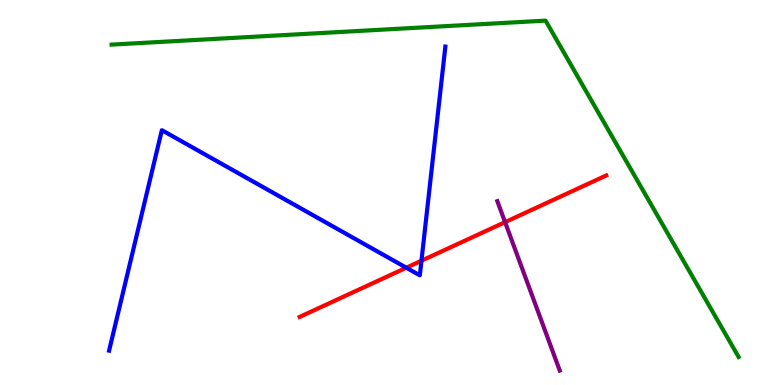[{'lines': ['blue', 'red'], 'intersections': [{'x': 5.24, 'y': 3.05}, {'x': 5.44, 'y': 3.23}]}, {'lines': ['green', 'red'], 'intersections': []}, {'lines': ['purple', 'red'], 'intersections': [{'x': 6.52, 'y': 4.23}]}, {'lines': ['blue', 'green'], 'intersections': []}, {'lines': ['blue', 'purple'], 'intersections': []}, {'lines': ['green', 'purple'], 'intersections': []}]